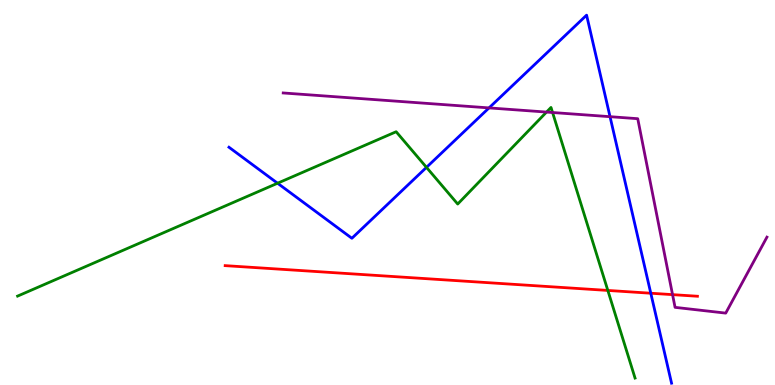[{'lines': ['blue', 'red'], 'intersections': [{'x': 8.4, 'y': 2.38}]}, {'lines': ['green', 'red'], 'intersections': [{'x': 7.84, 'y': 2.46}]}, {'lines': ['purple', 'red'], 'intersections': [{'x': 8.68, 'y': 2.35}]}, {'lines': ['blue', 'green'], 'intersections': [{'x': 3.58, 'y': 5.24}, {'x': 5.5, 'y': 5.65}]}, {'lines': ['blue', 'purple'], 'intersections': [{'x': 6.31, 'y': 7.2}, {'x': 7.87, 'y': 6.97}]}, {'lines': ['green', 'purple'], 'intersections': [{'x': 7.05, 'y': 7.09}, {'x': 7.13, 'y': 7.08}]}]